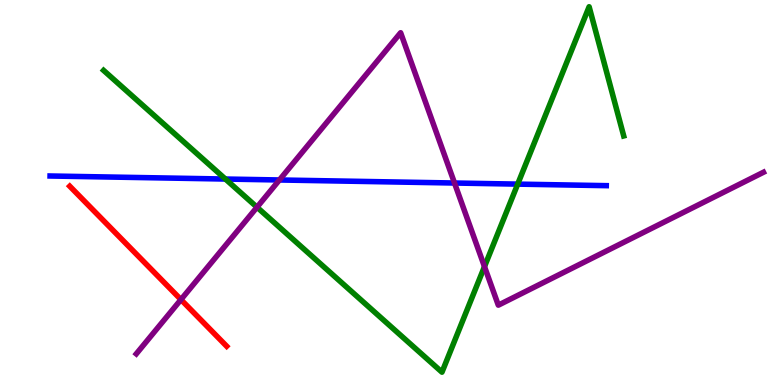[{'lines': ['blue', 'red'], 'intersections': []}, {'lines': ['green', 'red'], 'intersections': []}, {'lines': ['purple', 'red'], 'intersections': [{'x': 2.33, 'y': 2.22}]}, {'lines': ['blue', 'green'], 'intersections': [{'x': 2.91, 'y': 5.35}, {'x': 6.68, 'y': 5.22}]}, {'lines': ['blue', 'purple'], 'intersections': [{'x': 3.61, 'y': 5.33}, {'x': 5.86, 'y': 5.25}]}, {'lines': ['green', 'purple'], 'intersections': [{'x': 3.32, 'y': 4.62}, {'x': 6.25, 'y': 3.07}]}]